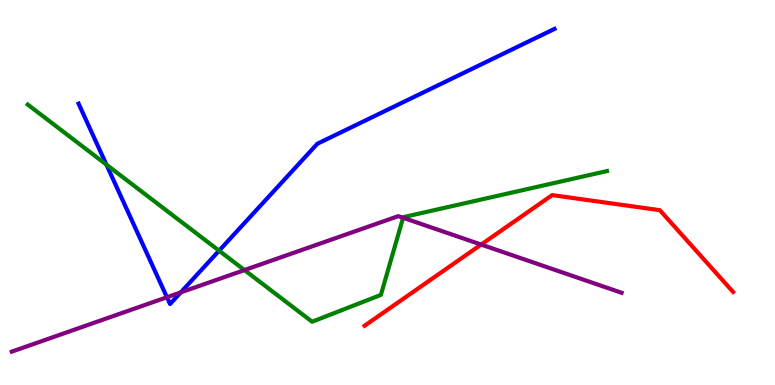[{'lines': ['blue', 'red'], 'intersections': []}, {'lines': ['green', 'red'], 'intersections': []}, {'lines': ['purple', 'red'], 'intersections': [{'x': 6.21, 'y': 3.65}]}, {'lines': ['blue', 'green'], 'intersections': [{'x': 1.37, 'y': 5.72}, {'x': 2.83, 'y': 3.49}]}, {'lines': ['blue', 'purple'], 'intersections': [{'x': 2.15, 'y': 2.28}, {'x': 2.33, 'y': 2.4}]}, {'lines': ['green', 'purple'], 'intersections': [{'x': 3.15, 'y': 2.99}, {'x': 5.2, 'y': 4.34}]}]